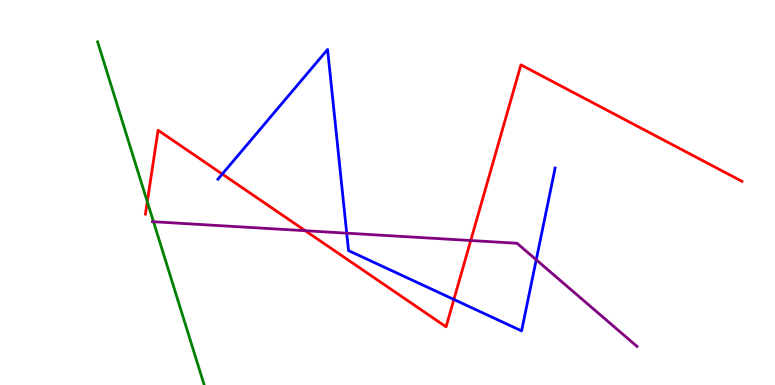[{'lines': ['blue', 'red'], 'intersections': [{'x': 2.87, 'y': 5.48}, {'x': 5.86, 'y': 2.22}]}, {'lines': ['green', 'red'], 'intersections': [{'x': 1.9, 'y': 4.76}]}, {'lines': ['purple', 'red'], 'intersections': [{'x': 3.94, 'y': 4.01}, {'x': 6.07, 'y': 3.75}]}, {'lines': ['blue', 'green'], 'intersections': []}, {'lines': ['blue', 'purple'], 'intersections': [{'x': 4.47, 'y': 3.94}, {'x': 6.92, 'y': 3.25}]}, {'lines': ['green', 'purple'], 'intersections': [{'x': 1.98, 'y': 4.24}]}]